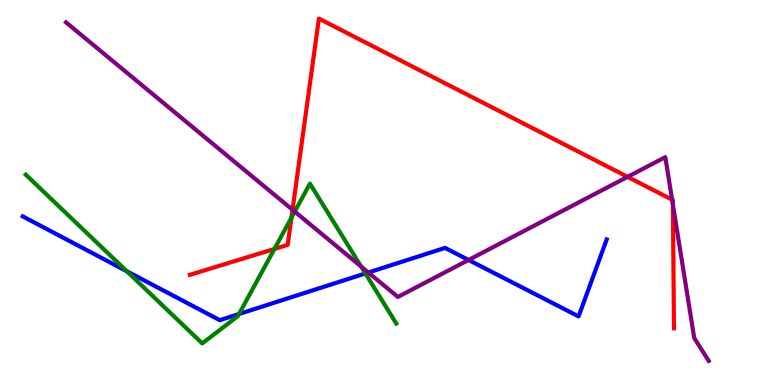[{'lines': ['blue', 'red'], 'intersections': []}, {'lines': ['green', 'red'], 'intersections': [{'x': 3.54, 'y': 3.53}, {'x': 3.76, 'y': 4.35}]}, {'lines': ['purple', 'red'], 'intersections': [{'x': 3.77, 'y': 4.55}, {'x': 8.1, 'y': 5.41}, {'x': 8.67, 'y': 4.81}, {'x': 8.68, 'y': 4.69}]}, {'lines': ['blue', 'green'], 'intersections': [{'x': 1.64, 'y': 2.96}, {'x': 3.08, 'y': 1.84}, {'x': 4.71, 'y': 2.9}]}, {'lines': ['blue', 'purple'], 'intersections': [{'x': 4.75, 'y': 2.92}, {'x': 6.05, 'y': 3.25}]}, {'lines': ['green', 'purple'], 'intersections': [{'x': 3.8, 'y': 4.5}, {'x': 4.66, 'y': 3.08}]}]